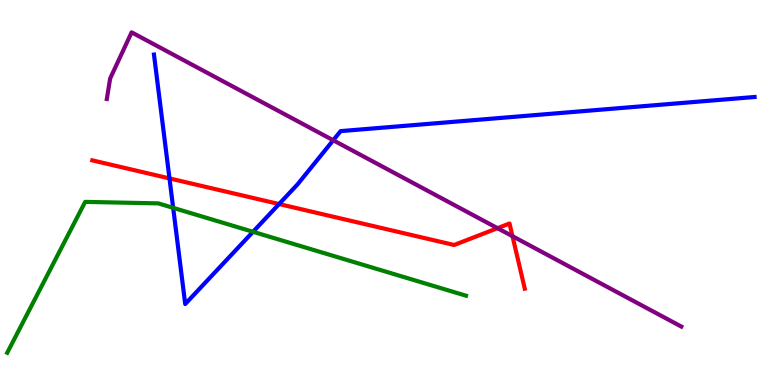[{'lines': ['blue', 'red'], 'intersections': [{'x': 2.19, 'y': 5.37}, {'x': 3.6, 'y': 4.7}]}, {'lines': ['green', 'red'], 'intersections': []}, {'lines': ['purple', 'red'], 'intersections': [{'x': 6.42, 'y': 4.07}, {'x': 6.61, 'y': 3.86}]}, {'lines': ['blue', 'green'], 'intersections': [{'x': 2.23, 'y': 4.6}, {'x': 3.26, 'y': 3.98}]}, {'lines': ['blue', 'purple'], 'intersections': [{'x': 4.3, 'y': 6.36}]}, {'lines': ['green', 'purple'], 'intersections': []}]